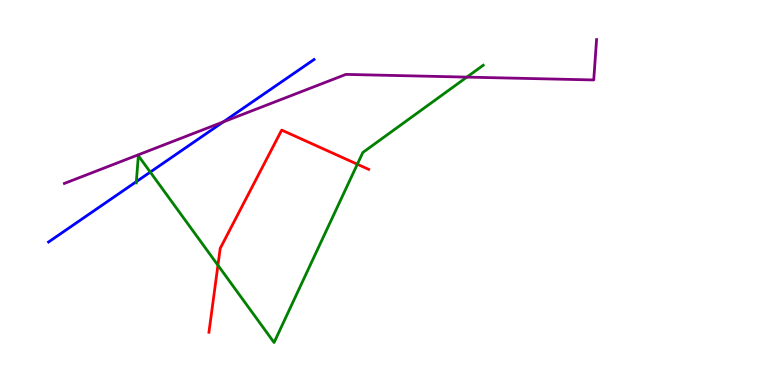[{'lines': ['blue', 'red'], 'intersections': []}, {'lines': ['green', 'red'], 'intersections': [{'x': 2.81, 'y': 3.11}, {'x': 4.61, 'y': 5.73}]}, {'lines': ['purple', 'red'], 'intersections': []}, {'lines': ['blue', 'green'], 'intersections': [{'x': 1.76, 'y': 5.28}, {'x': 1.94, 'y': 5.53}]}, {'lines': ['blue', 'purple'], 'intersections': [{'x': 2.88, 'y': 6.83}]}, {'lines': ['green', 'purple'], 'intersections': [{'x': 6.02, 'y': 8.0}]}]